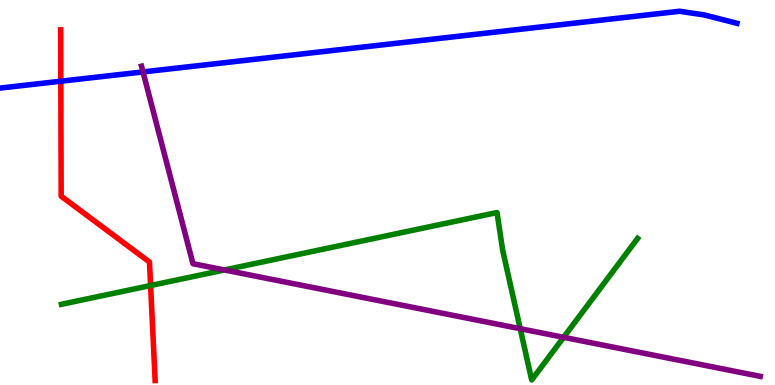[{'lines': ['blue', 'red'], 'intersections': [{'x': 0.785, 'y': 7.89}]}, {'lines': ['green', 'red'], 'intersections': [{'x': 1.94, 'y': 2.58}]}, {'lines': ['purple', 'red'], 'intersections': []}, {'lines': ['blue', 'green'], 'intersections': []}, {'lines': ['blue', 'purple'], 'intersections': [{'x': 1.85, 'y': 8.13}]}, {'lines': ['green', 'purple'], 'intersections': [{'x': 2.9, 'y': 2.99}, {'x': 6.71, 'y': 1.46}, {'x': 7.27, 'y': 1.24}]}]